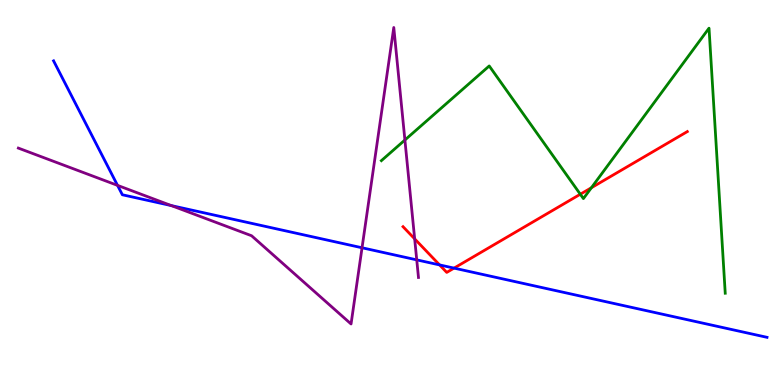[{'lines': ['blue', 'red'], 'intersections': [{'x': 5.67, 'y': 3.12}, {'x': 5.86, 'y': 3.04}]}, {'lines': ['green', 'red'], 'intersections': [{'x': 7.49, 'y': 4.96}, {'x': 7.63, 'y': 5.12}]}, {'lines': ['purple', 'red'], 'intersections': [{'x': 5.35, 'y': 3.8}]}, {'lines': ['blue', 'green'], 'intersections': []}, {'lines': ['blue', 'purple'], 'intersections': [{'x': 1.52, 'y': 5.19}, {'x': 2.21, 'y': 4.66}, {'x': 4.67, 'y': 3.56}, {'x': 5.38, 'y': 3.25}]}, {'lines': ['green', 'purple'], 'intersections': [{'x': 5.22, 'y': 6.36}]}]